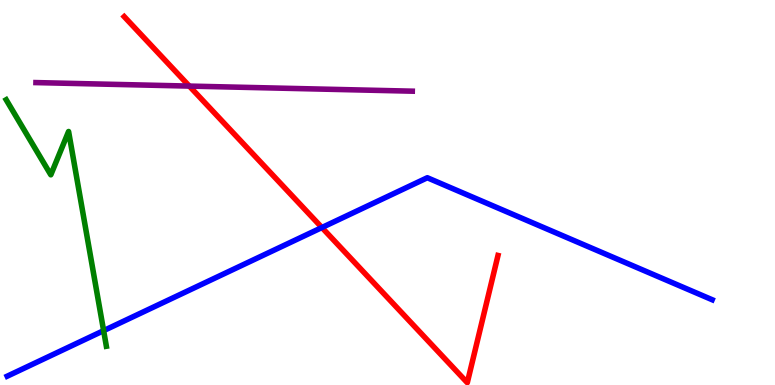[{'lines': ['blue', 'red'], 'intersections': [{'x': 4.15, 'y': 4.09}]}, {'lines': ['green', 'red'], 'intersections': []}, {'lines': ['purple', 'red'], 'intersections': [{'x': 2.44, 'y': 7.76}]}, {'lines': ['blue', 'green'], 'intersections': [{'x': 1.34, 'y': 1.41}]}, {'lines': ['blue', 'purple'], 'intersections': []}, {'lines': ['green', 'purple'], 'intersections': []}]